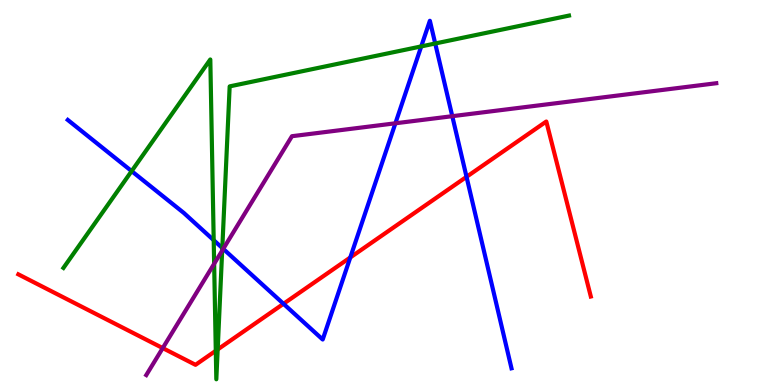[{'lines': ['blue', 'red'], 'intersections': [{'x': 3.66, 'y': 2.11}, {'x': 4.52, 'y': 3.31}, {'x': 6.02, 'y': 5.41}]}, {'lines': ['green', 'red'], 'intersections': [{'x': 2.78, 'y': 0.889}, {'x': 2.81, 'y': 0.923}]}, {'lines': ['purple', 'red'], 'intersections': [{'x': 2.1, 'y': 0.959}]}, {'lines': ['blue', 'green'], 'intersections': [{'x': 1.7, 'y': 5.56}, {'x': 2.76, 'y': 3.76}, {'x': 2.87, 'y': 3.56}, {'x': 5.44, 'y': 8.79}, {'x': 5.62, 'y': 8.87}]}, {'lines': ['blue', 'purple'], 'intersections': [{'x': 2.88, 'y': 3.54}, {'x': 5.1, 'y': 6.8}, {'x': 5.84, 'y': 6.98}]}, {'lines': ['green', 'purple'], 'intersections': [{'x': 2.76, 'y': 3.15}, {'x': 2.87, 'y': 3.49}]}]